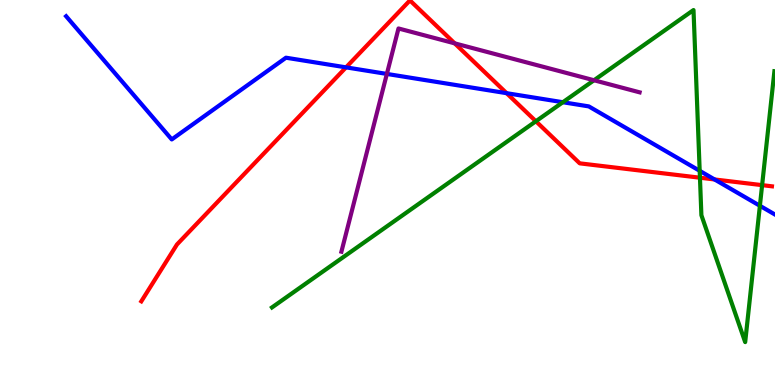[{'lines': ['blue', 'red'], 'intersections': [{'x': 4.46, 'y': 8.25}, {'x': 6.54, 'y': 7.58}, {'x': 9.22, 'y': 5.34}]}, {'lines': ['green', 'red'], 'intersections': [{'x': 6.91, 'y': 6.85}, {'x': 9.03, 'y': 5.38}, {'x': 9.83, 'y': 5.19}]}, {'lines': ['purple', 'red'], 'intersections': [{'x': 5.87, 'y': 8.87}]}, {'lines': ['blue', 'green'], 'intersections': [{'x': 7.26, 'y': 7.34}, {'x': 9.03, 'y': 5.56}, {'x': 9.81, 'y': 4.66}]}, {'lines': ['blue', 'purple'], 'intersections': [{'x': 4.99, 'y': 8.08}]}, {'lines': ['green', 'purple'], 'intersections': [{'x': 7.66, 'y': 7.92}]}]